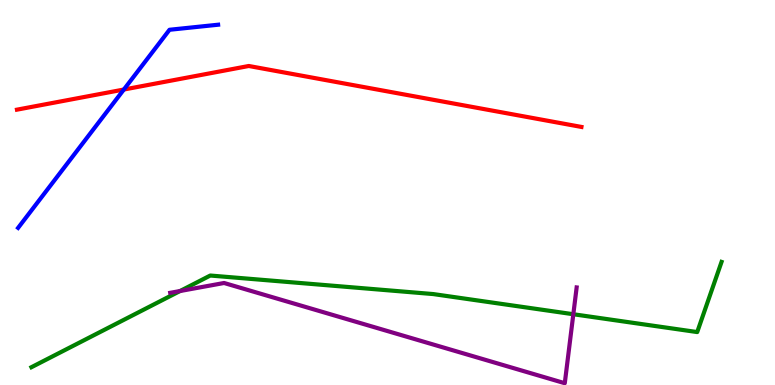[{'lines': ['blue', 'red'], 'intersections': [{'x': 1.6, 'y': 7.67}]}, {'lines': ['green', 'red'], 'intersections': []}, {'lines': ['purple', 'red'], 'intersections': []}, {'lines': ['blue', 'green'], 'intersections': []}, {'lines': ['blue', 'purple'], 'intersections': []}, {'lines': ['green', 'purple'], 'intersections': [{'x': 2.32, 'y': 2.44}, {'x': 7.4, 'y': 1.84}]}]